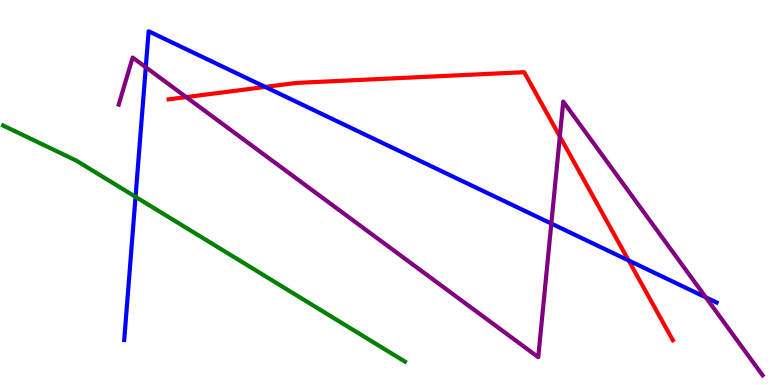[{'lines': ['blue', 'red'], 'intersections': [{'x': 3.42, 'y': 7.74}, {'x': 8.11, 'y': 3.23}]}, {'lines': ['green', 'red'], 'intersections': []}, {'lines': ['purple', 'red'], 'intersections': [{'x': 2.4, 'y': 7.48}, {'x': 7.22, 'y': 6.45}]}, {'lines': ['blue', 'green'], 'intersections': [{'x': 1.75, 'y': 4.89}]}, {'lines': ['blue', 'purple'], 'intersections': [{'x': 1.88, 'y': 8.25}, {'x': 7.11, 'y': 4.19}, {'x': 9.11, 'y': 2.28}]}, {'lines': ['green', 'purple'], 'intersections': []}]